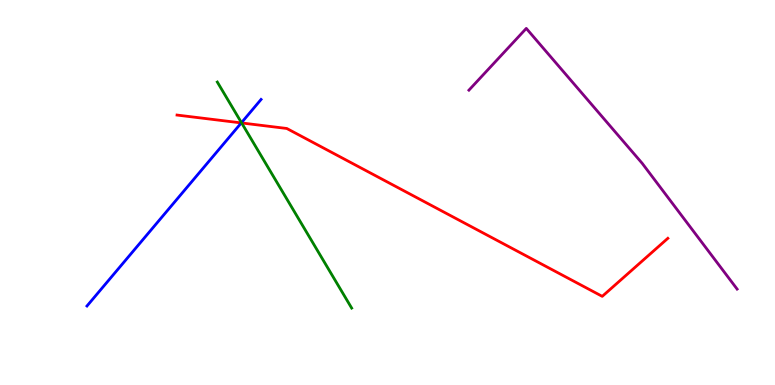[{'lines': ['blue', 'red'], 'intersections': [{'x': 3.11, 'y': 6.81}]}, {'lines': ['green', 'red'], 'intersections': [{'x': 3.12, 'y': 6.81}]}, {'lines': ['purple', 'red'], 'intersections': []}, {'lines': ['blue', 'green'], 'intersections': [{'x': 3.12, 'y': 6.81}]}, {'lines': ['blue', 'purple'], 'intersections': []}, {'lines': ['green', 'purple'], 'intersections': []}]